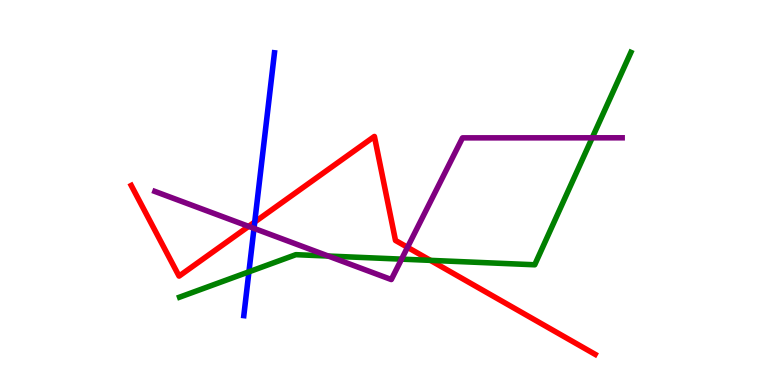[{'lines': ['blue', 'red'], 'intersections': [{'x': 3.29, 'y': 4.23}]}, {'lines': ['green', 'red'], 'intersections': [{'x': 5.55, 'y': 3.24}]}, {'lines': ['purple', 'red'], 'intersections': [{'x': 3.21, 'y': 4.12}, {'x': 5.26, 'y': 3.58}]}, {'lines': ['blue', 'green'], 'intersections': [{'x': 3.21, 'y': 2.94}]}, {'lines': ['blue', 'purple'], 'intersections': [{'x': 3.28, 'y': 4.07}]}, {'lines': ['green', 'purple'], 'intersections': [{'x': 4.24, 'y': 3.35}, {'x': 5.18, 'y': 3.27}, {'x': 7.64, 'y': 6.42}]}]